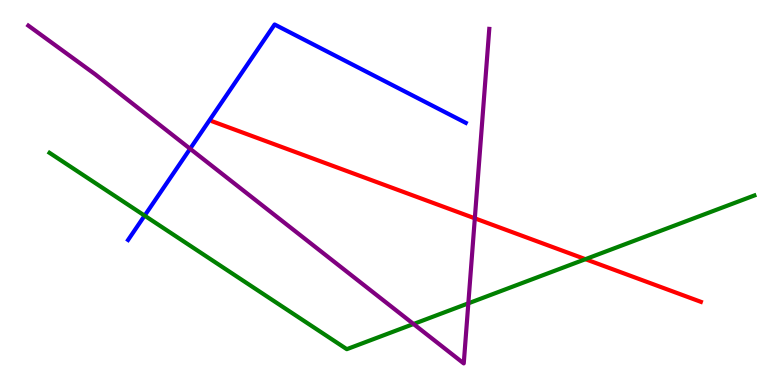[{'lines': ['blue', 'red'], 'intersections': []}, {'lines': ['green', 'red'], 'intersections': [{'x': 7.55, 'y': 3.27}]}, {'lines': ['purple', 'red'], 'intersections': [{'x': 6.13, 'y': 4.33}]}, {'lines': ['blue', 'green'], 'intersections': [{'x': 1.87, 'y': 4.4}]}, {'lines': ['blue', 'purple'], 'intersections': [{'x': 2.45, 'y': 6.14}]}, {'lines': ['green', 'purple'], 'intersections': [{'x': 5.34, 'y': 1.58}, {'x': 6.04, 'y': 2.12}]}]